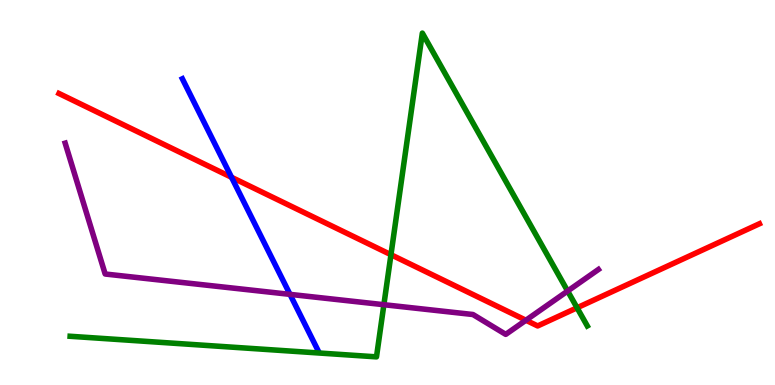[{'lines': ['blue', 'red'], 'intersections': [{'x': 2.99, 'y': 5.4}]}, {'lines': ['green', 'red'], 'intersections': [{'x': 5.04, 'y': 3.38}, {'x': 7.45, 'y': 2.01}]}, {'lines': ['purple', 'red'], 'intersections': [{'x': 6.79, 'y': 1.68}]}, {'lines': ['blue', 'green'], 'intersections': []}, {'lines': ['blue', 'purple'], 'intersections': [{'x': 3.74, 'y': 2.35}]}, {'lines': ['green', 'purple'], 'intersections': [{'x': 4.95, 'y': 2.09}, {'x': 7.32, 'y': 2.44}]}]